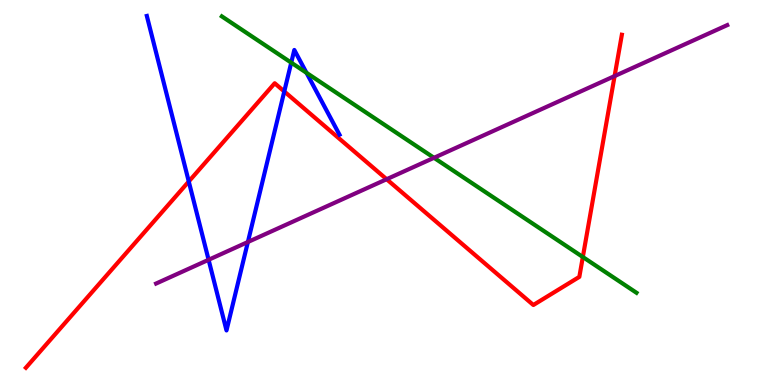[{'lines': ['blue', 'red'], 'intersections': [{'x': 2.44, 'y': 5.29}, {'x': 3.67, 'y': 7.62}]}, {'lines': ['green', 'red'], 'intersections': [{'x': 7.52, 'y': 3.32}]}, {'lines': ['purple', 'red'], 'intersections': [{'x': 4.99, 'y': 5.34}, {'x': 7.93, 'y': 8.02}]}, {'lines': ['blue', 'green'], 'intersections': [{'x': 3.76, 'y': 8.37}, {'x': 3.95, 'y': 8.11}]}, {'lines': ['blue', 'purple'], 'intersections': [{'x': 2.69, 'y': 3.25}, {'x': 3.2, 'y': 3.71}]}, {'lines': ['green', 'purple'], 'intersections': [{'x': 5.6, 'y': 5.9}]}]